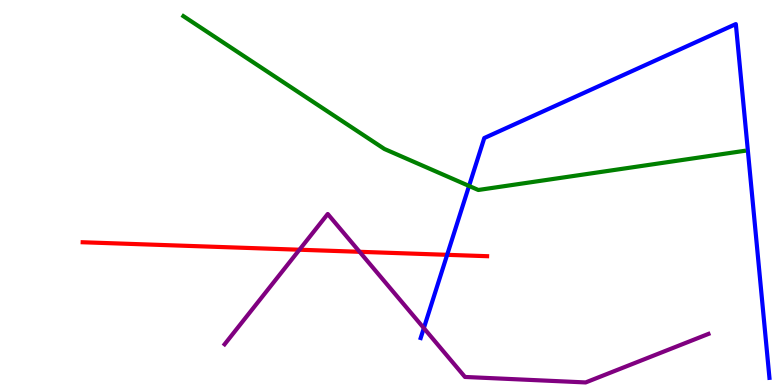[{'lines': ['blue', 'red'], 'intersections': [{'x': 5.77, 'y': 3.38}]}, {'lines': ['green', 'red'], 'intersections': []}, {'lines': ['purple', 'red'], 'intersections': [{'x': 3.86, 'y': 3.51}, {'x': 4.64, 'y': 3.46}]}, {'lines': ['blue', 'green'], 'intersections': [{'x': 6.05, 'y': 5.17}]}, {'lines': ['blue', 'purple'], 'intersections': [{'x': 5.47, 'y': 1.48}]}, {'lines': ['green', 'purple'], 'intersections': []}]